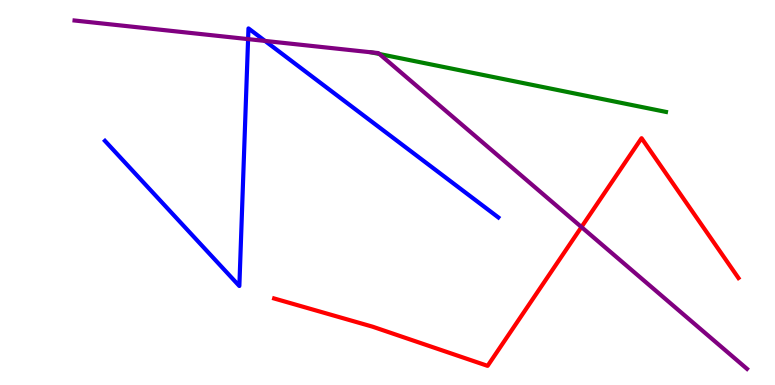[{'lines': ['blue', 'red'], 'intersections': []}, {'lines': ['green', 'red'], 'intersections': []}, {'lines': ['purple', 'red'], 'intersections': [{'x': 7.5, 'y': 4.1}]}, {'lines': ['blue', 'green'], 'intersections': []}, {'lines': ['blue', 'purple'], 'intersections': [{'x': 3.2, 'y': 8.98}, {'x': 3.42, 'y': 8.94}]}, {'lines': ['green', 'purple'], 'intersections': [{'x': 4.9, 'y': 8.6}]}]